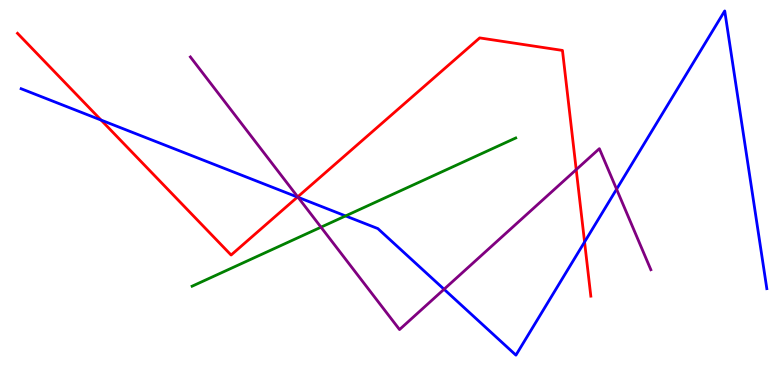[{'lines': ['blue', 'red'], 'intersections': [{'x': 1.3, 'y': 6.88}, {'x': 3.84, 'y': 4.88}, {'x': 7.54, 'y': 3.71}]}, {'lines': ['green', 'red'], 'intersections': []}, {'lines': ['purple', 'red'], 'intersections': [{'x': 3.84, 'y': 4.89}, {'x': 7.44, 'y': 5.59}]}, {'lines': ['blue', 'green'], 'intersections': [{'x': 4.46, 'y': 4.39}]}, {'lines': ['blue', 'purple'], 'intersections': [{'x': 3.85, 'y': 4.88}, {'x': 5.73, 'y': 2.49}, {'x': 7.96, 'y': 5.09}]}, {'lines': ['green', 'purple'], 'intersections': [{'x': 4.14, 'y': 4.1}]}]